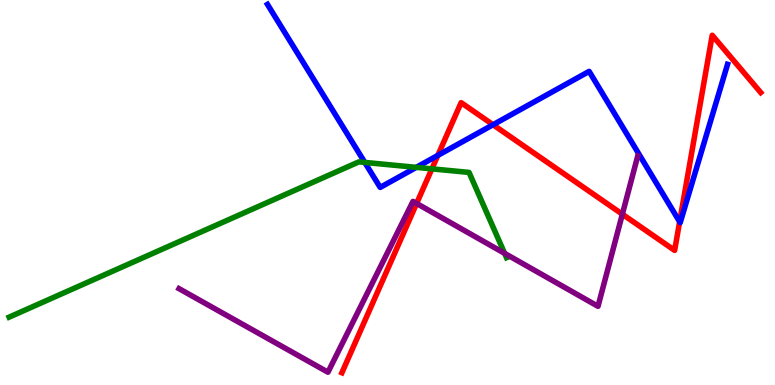[{'lines': ['blue', 'red'], 'intersections': [{'x': 5.65, 'y': 5.96}, {'x': 6.36, 'y': 6.76}, {'x': 8.77, 'y': 4.24}]}, {'lines': ['green', 'red'], 'intersections': [{'x': 5.57, 'y': 5.61}]}, {'lines': ['purple', 'red'], 'intersections': [{'x': 5.38, 'y': 4.72}, {'x': 8.03, 'y': 4.44}]}, {'lines': ['blue', 'green'], 'intersections': [{'x': 4.71, 'y': 5.78}, {'x': 5.37, 'y': 5.65}]}, {'lines': ['blue', 'purple'], 'intersections': []}, {'lines': ['green', 'purple'], 'intersections': [{'x': 6.51, 'y': 3.42}]}]